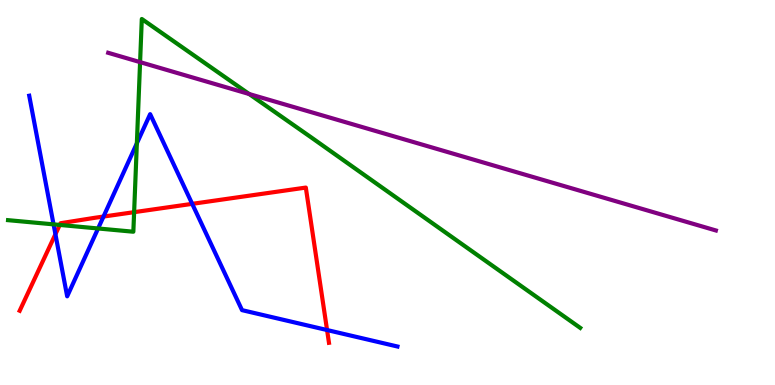[{'lines': ['blue', 'red'], 'intersections': [{'x': 0.715, 'y': 3.92}, {'x': 1.34, 'y': 4.38}, {'x': 2.48, 'y': 4.71}, {'x': 4.22, 'y': 1.43}]}, {'lines': ['green', 'red'], 'intersections': [{'x': 0.771, 'y': 4.16}, {'x': 1.73, 'y': 4.49}]}, {'lines': ['purple', 'red'], 'intersections': []}, {'lines': ['blue', 'green'], 'intersections': [{'x': 0.691, 'y': 4.17}, {'x': 1.27, 'y': 4.07}, {'x': 1.77, 'y': 6.28}]}, {'lines': ['blue', 'purple'], 'intersections': []}, {'lines': ['green', 'purple'], 'intersections': [{'x': 1.81, 'y': 8.39}, {'x': 3.21, 'y': 7.56}]}]